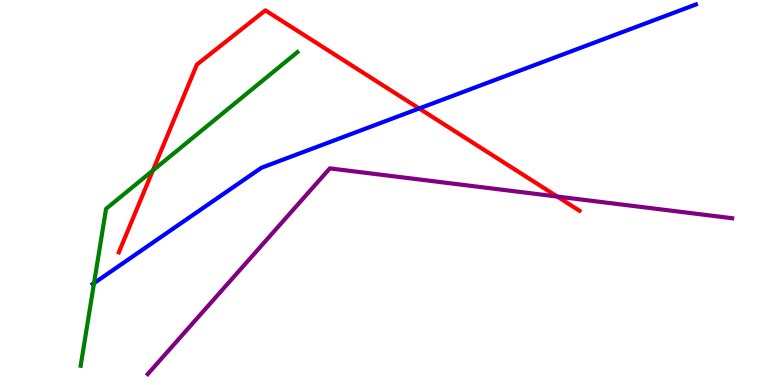[{'lines': ['blue', 'red'], 'intersections': [{'x': 5.41, 'y': 7.18}]}, {'lines': ['green', 'red'], 'intersections': [{'x': 1.97, 'y': 5.57}]}, {'lines': ['purple', 'red'], 'intersections': [{'x': 7.19, 'y': 4.89}]}, {'lines': ['blue', 'green'], 'intersections': [{'x': 1.21, 'y': 2.65}]}, {'lines': ['blue', 'purple'], 'intersections': []}, {'lines': ['green', 'purple'], 'intersections': []}]